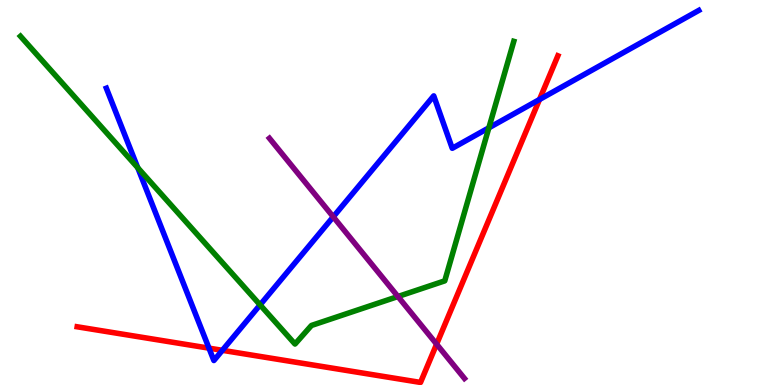[{'lines': ['blue', 'red'], 'intersections': [{'x': 2.7, 'y': 0.957}, {'x': 2.87, 'y': 0.901}, {'x': 6.96, 'y': 7.42}]}, {'lines': ['green', 'red'], 'intersections': []}, {'lines': ['purple', 'red'], 'intersections': [{'x': 5.63, 'y': 1.06}]}, {'lines': ['blue', 'green'], 'intersections': [{'x': 1.78, 'y': 5.64}, {'x': 3.36, 'y': 2.08}, {'x': 6.31, 'y': 6.68}]}, {'lines': ['blue', 'purple'], 'intersections': [{'x': 4.3, 'y': 4.37}]}, {'lines': ['green', 'purple'], 'intersections': [{'x': 5.13, 'y': 2.3}]}]